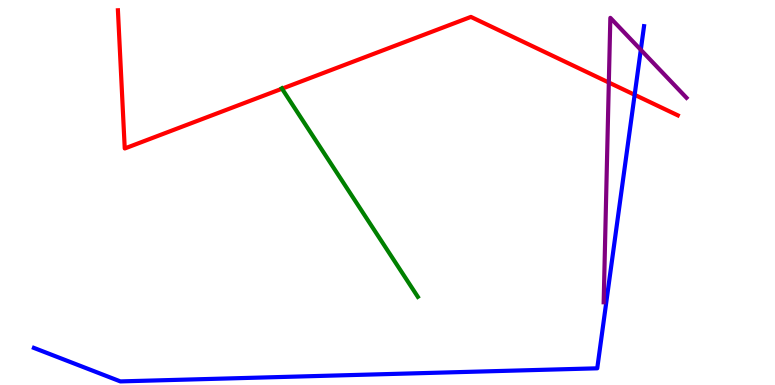[{'lines': ['blue', 'red'], 'intersections': [{'x': 8.19, 'y': 7.54}]}, {'lines': ['green', 'red'], 'intersections': [{'x': 3.64, 'y': 7.7}]}, {'lines': ['purple', 'red'], 'intersections': [{'x': 7.86, 'y': 7.86}]}, {'lines': ['blue', 'green'], 'intersections': []}, {'lines': ['blue', 'purple'], 'intersections': [{'x': 8.27, 'y': 8.71}]}, {'lines': ['green', 'purple'], 'intersections': []}]